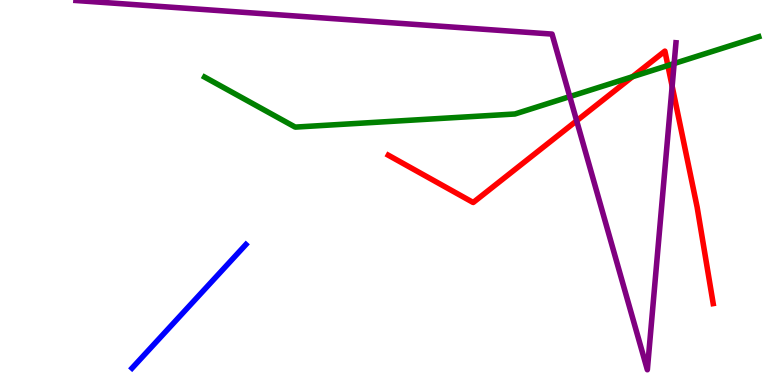[{'lines': ['blue', 'red'], 'intersections': []}, {'lines': ['green', 'red'], 'intersections': [{'x': 8.16, 'y': 8.01}, {'x': 8.62, 'y': 8.3}]}, {'lines': ['purple', 'red'], 'intersections': [{'x': 7.44, 'y': 6.86}, {'x': 8.67, 'y': 7.76}]}, {'lines': ['blue', 'green'], 'intersections': []}, {'lines': ['blue', 'purple'], 'intersections': []}, {'lines': ['green', 'purple'], 'intersections': [{'x': 7.35, 'y': 7.49}, {'x': 8.7, 'y': 8.35}]}]